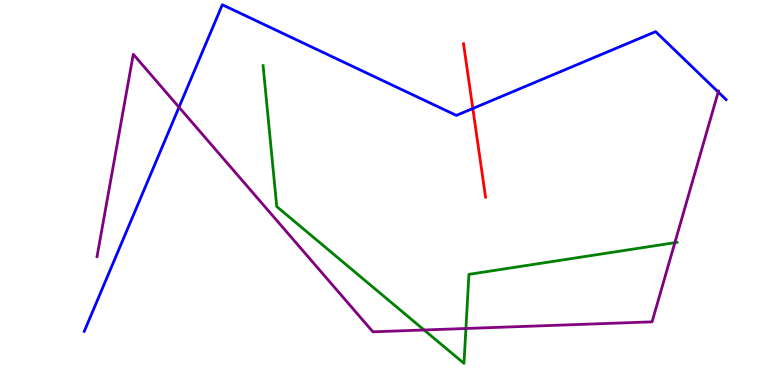[{'lines': ['blue', 'red'], 'intersections': [{'x': 6.1, 'y': 7.18}]}, {'lines': ['green', 'red'], 'intersections': []}, {'lines': ['purple', 'red'], 'intersections': []}, {'lines': ['blue', 'green'], 'intersections': []}, {'lines': ['blue', 'purple'], 'intersections': [{'x': 2.31, 'y': 7.22}, {'x': 9.27, 'y': 7.61}]}, {'lines': ['green', 'purple'], 'intersections': [{'x': 5.47, 'y': 1.43}, {'x': 6.01, 'y': 1.47}, {'x': 8.71, 'y': 3.7}]}]